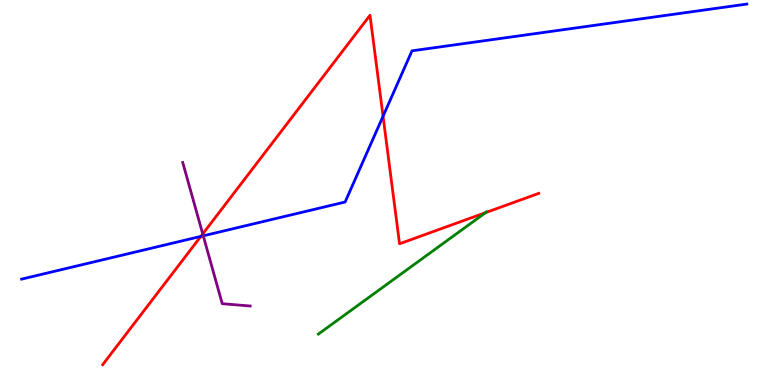[{'lines': ['blue', 'red'], 'intersections': [{'x': 2.59, 'y': 3.86}, {'x': 4.94, 'y': 6.98}]}, {'lines': ['green', 'red'], 'intersections': [{'x': 6.27, 'y': 4.48}]}, {'lines': ['purple', 'red'], 'intersections': [{'x': 2.62, 'y': 3.92}]}, {'lines': ['blue', 'green'], 'intersections': []}, {'lines': ['blue', 'purple'], 'intersections': [{'x': 2.62, 'y': 3.87}]}, {'lines': ['green', 'purple'], 'intersections': []}]